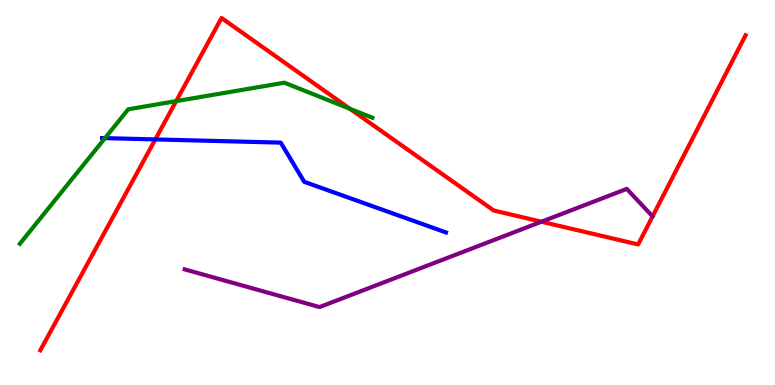[{'lines': ['blue', 'red'], 'intersections': [{'x': 2.0, 'y': 6.38}]}, {'lines': ['green', 'red'], 'intersections': [{'x': 2.27, 'y': 7.37}, {'x': 4.52, 'y': 7.17}]}, {'lines': ['purple', 'red'], 'intersections': [{'x': 6.99, 'y': 4.24}]}, {'lines': ['blue', 'green'], 'intersections': [{'x': 1.35, 'y': 6.41}]}, {'lines': ['blue', 'purple'], 'intersections': []}, {'lines': ['green', 'purple'], 'intersections': []}]